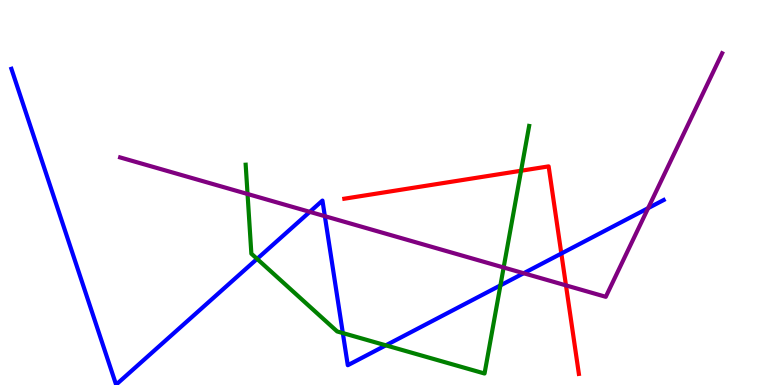[{'lines': ['blue', 'red'], 'intersections': [{'x': 7.24, 'y': 3.41}]}, {'lines': ['green', 'red'], 'intersections': [{'x': 6.72, 'y': 5.57}]}, {'lines': ['purple', 'red'], 'intersections': [{'x': 7.3, 'y': 2.59}]}, {'lines': ['blue', 'green'], 'intersections': [{'x': 3.32, 'y': 3.28}, {'x': 4.42, 'y': 1.35}, {'x': 4.98, 'y': 1.03}, {'x': 6.46, 'y': 2.59}]}, {'lines': ['blue', 'purple'], 'intersections': [{'x': 4.0, 'y': 4.5}, {'x': 4.19, 'y': 4.38}, {'x': 6.76, 'y': 2.9}, {'x': 8.36, 'y': 4.59}]}, {'lines': ['green', 'purple'], 'intersections': [{'x': 3.19, 'y': 4.96}, {'x': 6.5, 'y': 3.05}]}]